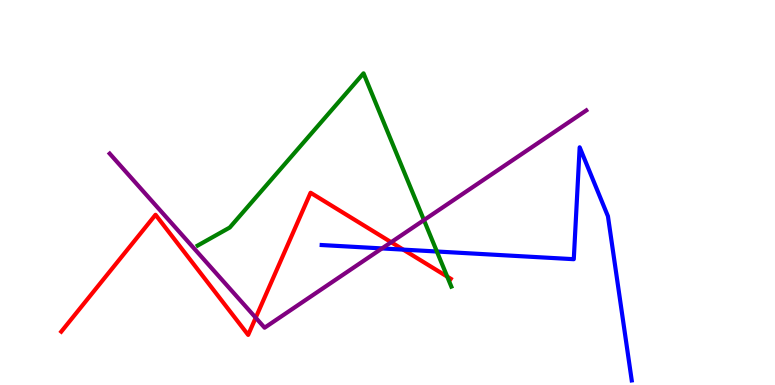[{'lines': ['blue', 'red'], 'intersections': [{'x': 5.2, 'y': 3.52}]}, {'lines': ['green', 'red'], 'intersections': [{'x': 5.77, 'y': 2.82}]}, {'lines': ['purple', 'red'], 'intersections': [{'x': 3.3, 'y': 1.75}, {'x': 5.05, 'y': 3.71}]}, {'lines': ['blue', 'green'], 'intersections': [{'x': 5.64, 'y': 3.47}]}, {'lines': ['blue', 'purple'], 'intersections': [{'x': 4.93, 'y': 3.55}]}, {'lines': ['green', 'purple'], 'intersections': [{'x': 5.47, 'y': 4.28}]}]